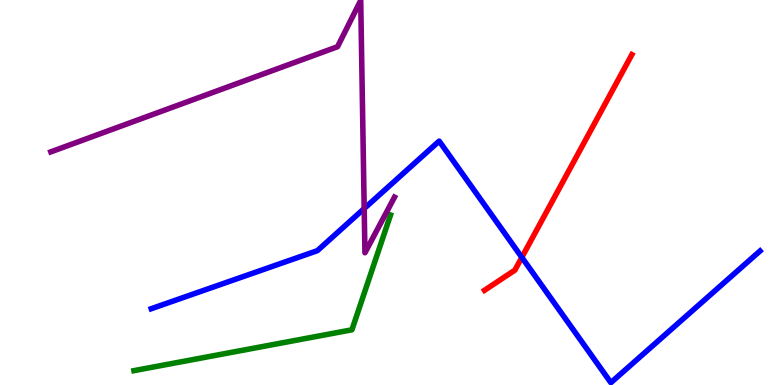[{'lines': ['blue', 'red'], 'intersections': [{'x': 6.73, 'y': 3.31}]}, {'lines': ['green', 'red'], 'intersections': []}, {'lines': ['purple', 'red'], 'intersections': []}, {'lines': ['blue', 'green'], 'intersections': []}, {'lines': ['blue', 'purple'], 'intersections': [{'x': 4.7, 'y': 4.58}]}, {'lines': ['green', 'purple'], 'intersections': []}]